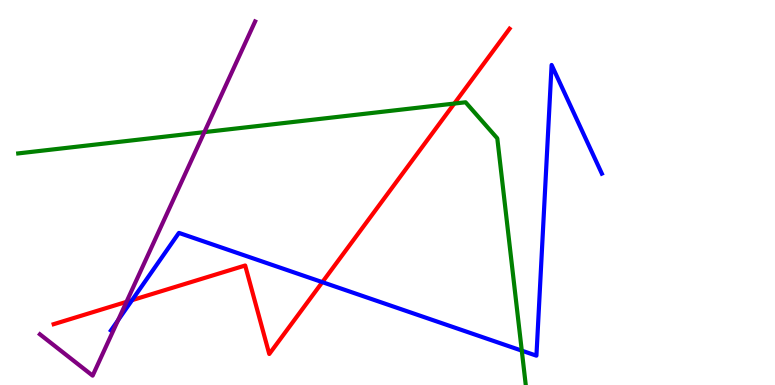[{'lines': ['blue', 'red'], 'intersections': [{'x': 1.7, 'y': 2.2}, {'x': 4.16, 'y': 2.67}]}, {'lines': ['green', 'red'], 'intersections': [{'x': 5.86, 'y': 7.31}]}, {'lines': ['purple', 'red'], 'intersections': [{'x': 1.63, 'y': 2.16}]}, {'lines': ['blue', 'green'], 'intersections': [{'x': 6.73, 'y': 0.892}]}, {'lines': ['blue', 'purple'], 'intersections': [{'x': 1.52, 'y': 1.68}]}, {'lines': ['green', 'purple'], 'intersections': [{'x': 2.64, 'y': 6.57}]}]